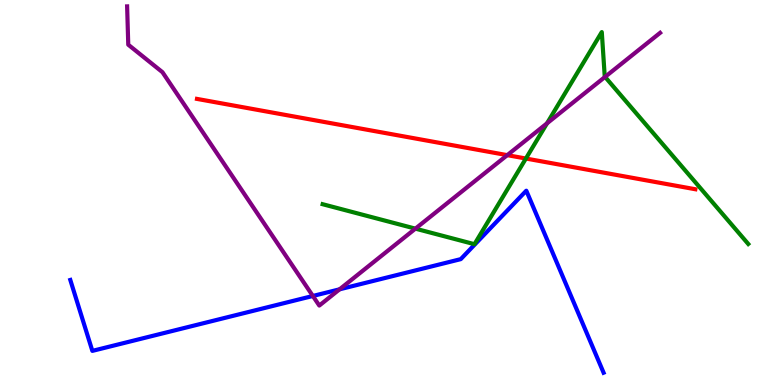[{'lines': ['blue', 'red'], 'intersections': []}, {'lines': ['green', 'red'], 'intersections': [{'x': 6.79, 'y': 5.88}]}, {'lines': ['purple', 'red'], 'intersections': [{'x': 6.55, 'y': 5.97}]}, {'lines': ['blue', 'green'], 'intersections': []}, {'lines': ['blue', 'purple'], 'intersections': [{'x': 4.04, 'y': 2.31}, {'x': 4.38, 'y': 2.49}]}, {'lines': ['green', 'purple'], 'intersections': [{'x': 5.36, 'y': 4.06}, {'x': 7.06, 'y': 6.8}, {'x': 7.81, 'y': 8.0}]}]